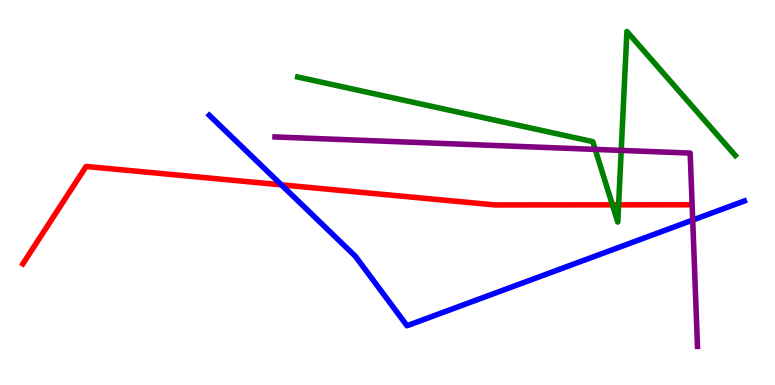[{'lines': ['blue', 'red'], 'intersections': [{'x': 3.63, 'y': 5.2}]}, {'lines': ['green', 'red'], 'intersections': [{'x': 7.9, 'y': 4.68}, {'x': 7.98, 'y': 4.68}]}, {'lines': ['purple', 'red'], 'intersections': []}, {'lines': ['blue', 'green'], 'intersections': []}, {'lines': ['blue', 'purple'], 'intersections': [{'x': 8.94, 'y': 4.28}]}, {'lines': ['green', 'purple'], 'intersections': [{'x': 7.68, 'y': 6.12}, {'x': 8.02, 'y': 6.09}]}]